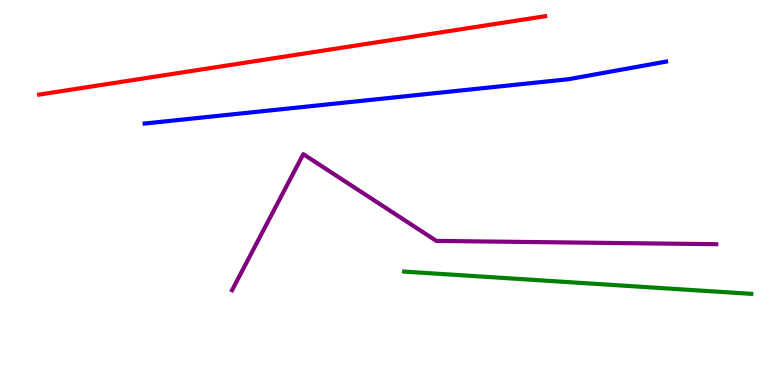[{'lines': ['blue', 'red'], 'intersections': []}, {'lines': ['green', 'red'], 'intersections': []}, {'lines': ['purple', 'red'], 'intersections': []}, {'lines': ['blue', 'green'], 'intersections': []}, {'lines': ['blue', 'purple'], 'intersections': []}, {'lines': ['green', 'purple'], 'intersections': []}]